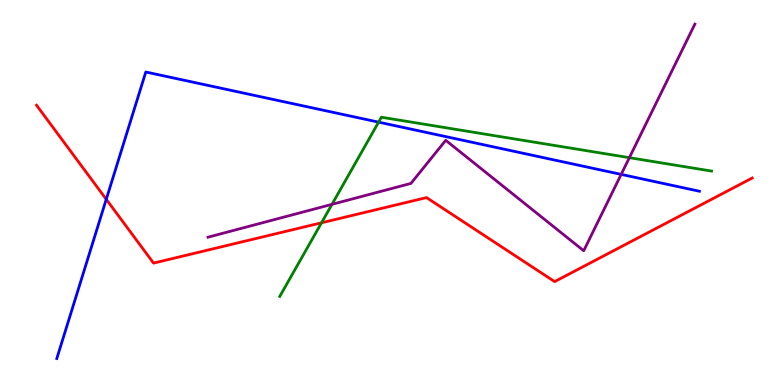[{'lines': ['blue', 'red'], 'intersections': [{'x': 1.37, 'y': 4.82}]}, {'lines': ['green', 'red'], 'intersections': [{'x': 4.15, 'y': 4.21}]}, {'lines': ['purple', 'red'], 'intersections': []}, {'lines': ['blue', 'green'], 'intersections': [{'x': 4.89, 'y': 6.83}]}, {'lines': ['blue', 'purple'], 'intersections': [{'x': 8.02, 'y': 5.47}]}, {'lines': ['green', 'purple'], 'intersections': [{'x': 4.28, 'y': 4.69}, {'x': 8.12, 'y': 5.9}]}]